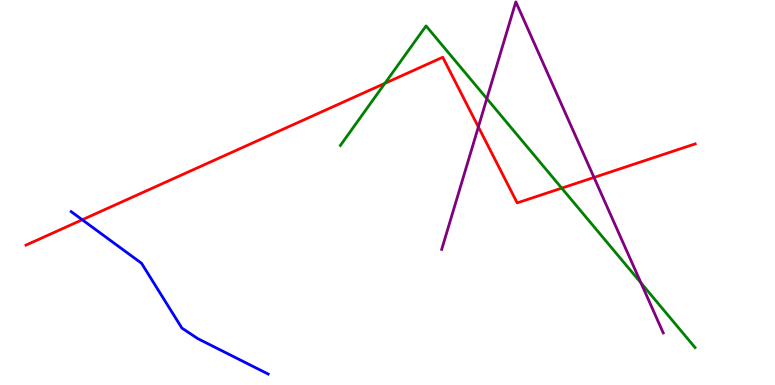[{'lines': ['blue', 'red'], 'intersections': [{'x': 1.06, 'y': 4.29}]}, {'lines': ['green', 'red'], 'intersections': [{'x': 4.97, 'y': 7.84}, {'x': 7.25, 'y': 5.11}]}, {'lines': ['purple', 'red'], 'intersections': [{'x': 6.17, 'y': 6.7}, {'x': 7.66, 'y': 5.39}]}, {'lines': ['blue', 'green'], 'intersections': []}, {'lines': ['blue', 'purple'], 'intersections': []}, {'lines': ['green', 'purple'], 'intersections': [{'x': 6.28, 'y': 7.44}, {'x': 8.27, 'y': 2.65}]}]